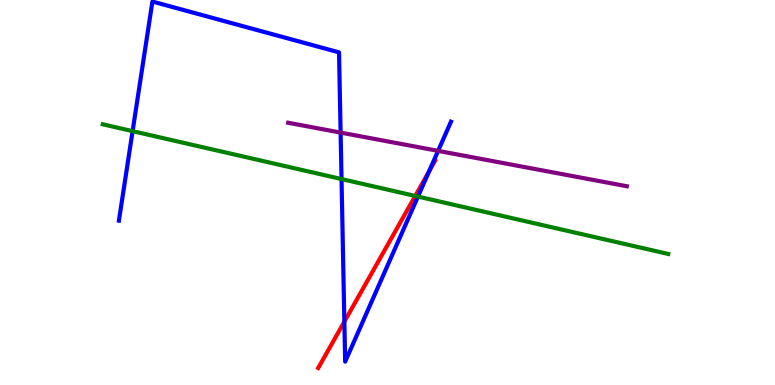[{'lines': ['blue', 'red'], 'intersections': [{'x': 4.44, 'y': 1.65}, {'x': 5.54, 'y': 5.54}]}, {'lines': ['green', 'red'], 'intersections': [{'x': 5.36, 'y': 4.91}]}, {'lines': ['purple', 'red'], 'intersections': []}, {'lines': ['blue', 'green'], 'intersections': [{'x': 1.71, 'y': 6.59}, {'x': 4.41, 'y': 5.35}, {'x': 5.39, 'y': 4.89}]}, {'lines': ['blue', 'purple'], 'intersections': [{'x': 4.4, 'y': 6.56}, {'x': 5.65, 'y': 6.08}]}, {'lines': ['green', 'purple'], 'intersections': []}]